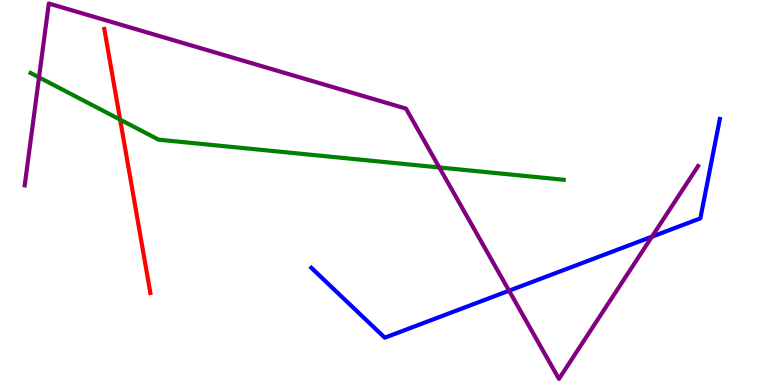[{'lines': ['blue', 'red'], 'intersections': []}, {'lines': ['green', 'red'], 'intersections': [{'x': 1.55, 'y': 6.89}]}, {'lines': ['purple', 'red'], 'intersections': []}, {'lines': ['blue', 'green'], 'intersections': []}, {'lines': ['blue', 'purple'], 'intersections': [{'x': 6.57, 'y': 2.45}, {'x': 8.41, 'y': 3.85}]}, {'lines': ['green', 'purple'], 'intersections': [{'x': 0.504, 'y': 7.99}, {'x': 5.67, 'y': 5.65}]}]